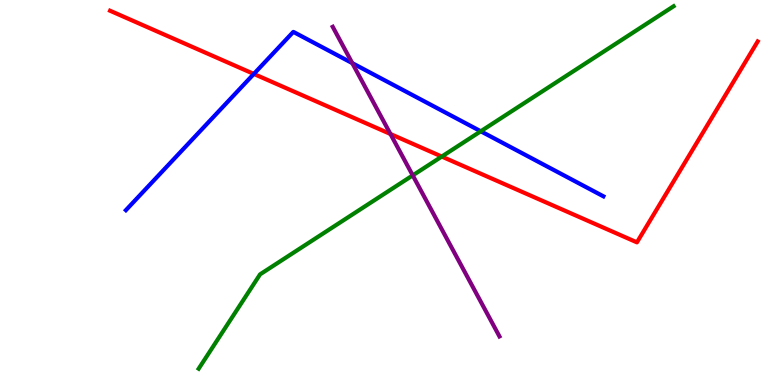[{'lines': ['blue', 'red'], 'intersections': [{'x': 3.28, 'y': 8.08}]}, {'lines': ['green', 'red'], 'intersections': [{'x': 5.7, 'y': 5.93}]}, {'lines': ['purple', 'red'], 'intersections': [{'x': 5.04, 'y': 6.52}]}, {'lines': ['blue', 'green'], 'intersections': [{'x': 6.2, 'y': 6.59}]}, {'lines': ['blue', 'purple'], 'intersections': [{'x': 4.55, 'y': 8.36}]}, {'lines': ['green', 'purple'], 'intersections': [{'x': 5.33, 'y': 5.44}]}]